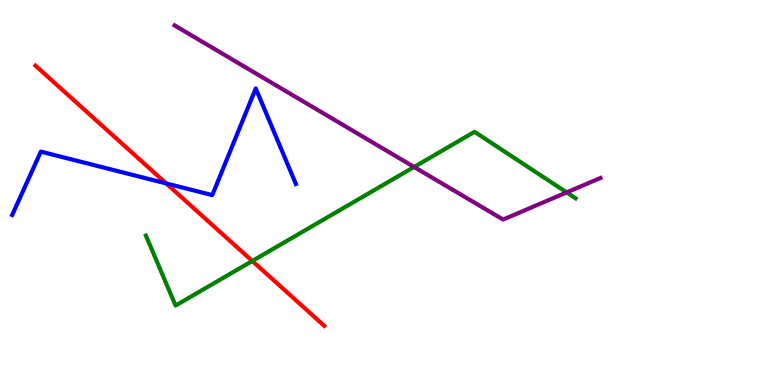[{'lines': ['blue', 'red'], 'intersections': [{'x': 2.15, 'y': 5.24}]}, {'lines': ['green', 'red'], 'intersections': [{'x': 3.26, 'y': 3.22}]}, {'lines': ['purple', 'red'], 'intersections': []}, {'lines': ['blue', 'green'], 'intersections': []}, {'lines': ['blue', 'purple'], 'intersections': []}, {'lines': ['green', 'purple'], 'intersections': [{'x': 5.34, 'y': 5.66}, {'x': 7.31, 'y': 5.0}]}]